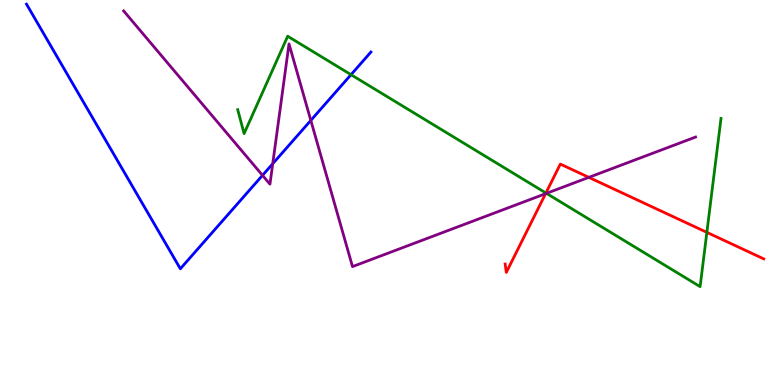[{'lines': ['blue', 'red'], 'intersections': []}, {'lines': ['green', 'red'], 'intersections': [{'x': 7.04, 'y': 4.99}, {'x': 9.12, 'y': 3.96}]}, {'lines': ['purple', 'red'], 'intersections': [{'x': 7.04, 'y': 4.97}, {'x': 7.6, 'y': 5.39}]}, {'lines': ['blue', 'green'], 'intersections': [{'x': 4.53, 'y': 8.06}]}, {'lines': ['blue', 'purple'], 'intersections': [{'x': 3.39, 'y': 5.45}, {'x': 3.52, 'y': 5.75}, {'x': 4.01, 'y': 6.87}]}, {'lines': ['green', 'purple'], 'intersections': [{'x': 7.05, 'y': 4.98}]}]